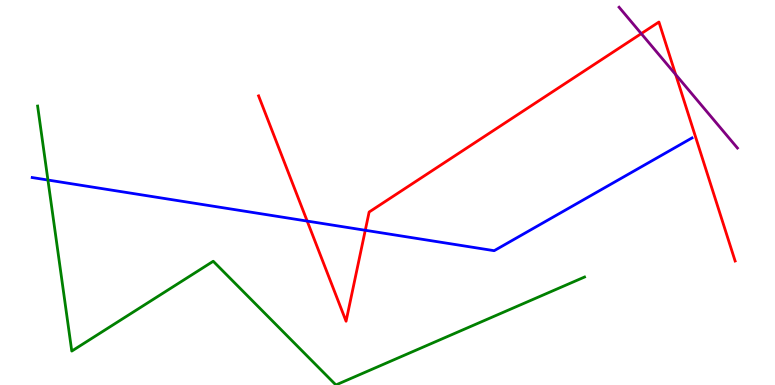[{'lines': ['blue', 'red'], 'intersections': [{'x': 3.96, 'y': 4.26}, {'x': 4.71, 'y': 4.02}]}, {'lines': ['green', 'red'], 'intersections': []}, {'lines': ['purple', 'red'], 'intersections': [{'x': 8.27, 'y': 9.13}, {'x': 8.72, 'y': 8.06}]}, {'lines': ['blue', 'green'], 'intersections': [{'x': 0.618, 'y': 5.32}]}, {'lines': ['blue', 'purple'], 'intersections': []}, {'lines': ['green', 'purple'], 'intersections': []}]